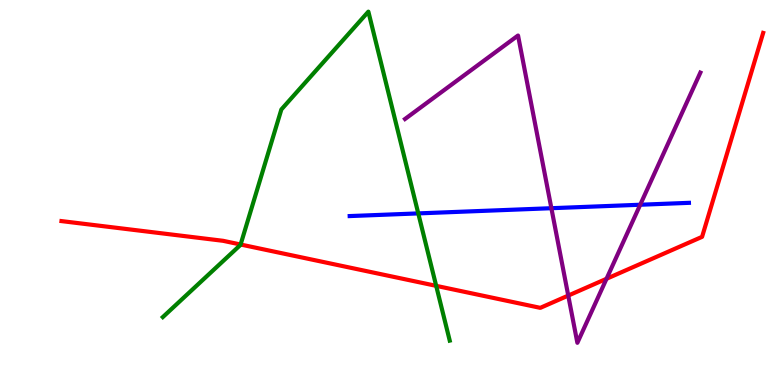[{'lines': ['blue', 'red'], 'intersections': []}, {'lines': ['green', 'red'], 'intersections': [{'x': 3.1, 'y': 3.65}, {'x': 5.63, 'y': 2.58}]}, {'lines': ['purple', 'red'], 'intersections': [{'x': 7.33, 'y': 2.32}, {'x': 7.83, 'y': 2.76}]}, {'lines': ['blue', 'green'], 'intersections': [{'x': 5.4, 'y': 4.46}]}, {'lines': ['blue', 'purple'], 'intersections': [{'x': 7.11, 'y': 4.59}, {'x': 8.26, 'y': 4.68}]}, {'lines': ['green', 'purple'], 'intersections': []}]